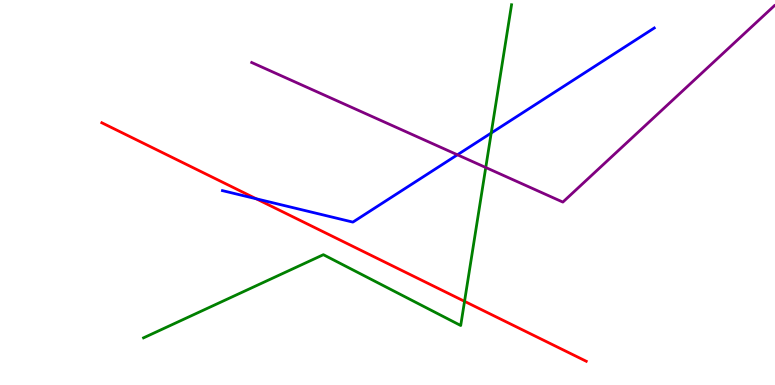[{'lines': ['blue', 'red'], 'intersections': [{'x': 3.31, 'y': 4.84}]}, {'lines': ['green', 'red'], 'intersections': [{'x': 5.99, 'y': 2.17}]}, {'lines': ['purple', 'red'], 'intersections': []}, {'lines': ['blue', 'green'], 'intersections': [{'x': 6.34, 'y': 6.55}]}, {'lines': ['blue', 'purple'], 'intersections': [{'x': 5.9, 'y': 5.98}]}, {'lines': ['green', 'purple'], 'intersections': [{'x': 6.27, 'y': 5.65}]}]